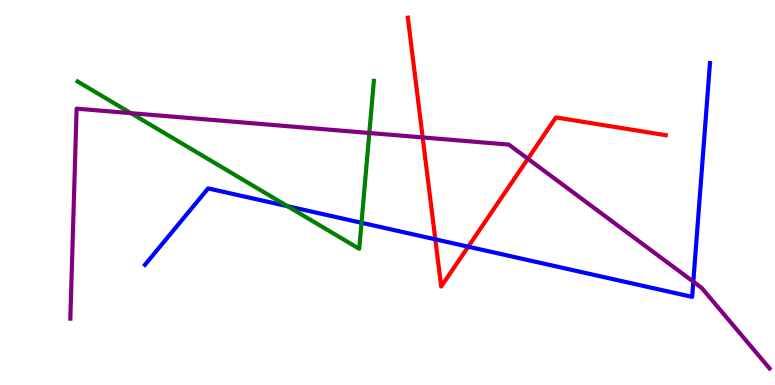[{'lines': ['blue', 'red'], 'intersections': [{'x': 5.62, 'y': 3.78}, {'x': 6.04, 'y': 3.59}]}, {'lines': ['green', 'red'], 'intersections': []}, {'lines': ['purple', 'red'], 'intersections': [{'x': 5.45, 'y': 6.43}, {'x': 6.81, 'y': 5.88}]}, {'lines': ['blue', 'green'], 'intersections': [{'x': 3.71, 'y': 4.64}, {'x': 4.66, 'y': 4.21}]}, {'lines': ['blue', 'purple'], 'intersections': [{'x': 8.95, 'y': 2.68}]}, {'lines': ['green', 'purple'], 'intersections': [{'x': 1.69, 'y': 7.06}, {'x': 4.77, 'y': 6.55}]}]